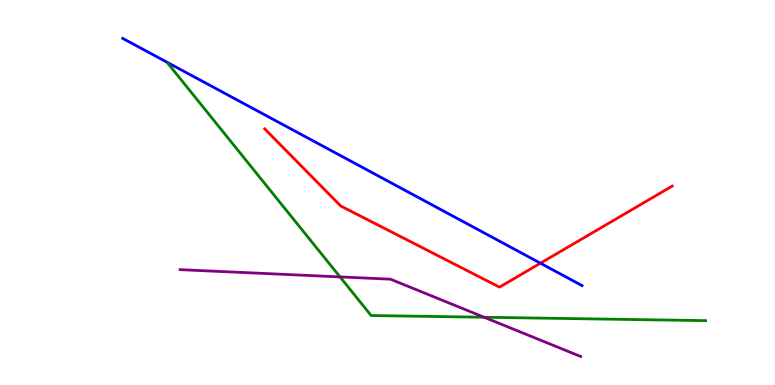[{'lines': ['blue', 'red'], 'intersections': [{'x': 6.97, 'y': 3.16}]}, {'lines': ['green', 'red'], 'intersections': []}, {'lines': ['purple', 'red'], 'intersections': []}, {'lines': ['blue', 'green'], 'intersections': []}, {'lines': ['blue', 'purple'], 'intersections': []}, {'lines': ['green', 'purple'], 'intersections': [{'x': 4.39, 'y': 2.81}, {'x': 6.25, 'y': 1.76}]}]